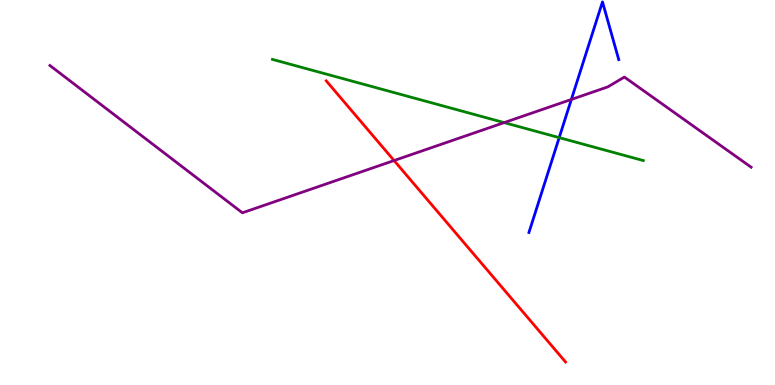[{'lines': ['blue', 'red'], 'intersections': []}, {'lines': ['green', 'red'], 'intersections': []}, {'lines': ['purple', 'red'], 'intersections': [{'x': 5.08, 'y': 5.83}]}, {'lines': ['blue', 'green'], 'intersections': [{'x': 7.22, 'y': 6.43}]}, {'lines': ['blue', 'purple'], 'intersections': [{'x': 7.37, 'y': 7.42}]}, {'lines': ['green', 'purple'], 'intersections': [{'x': 6.51, 'y': 6.82}]}]